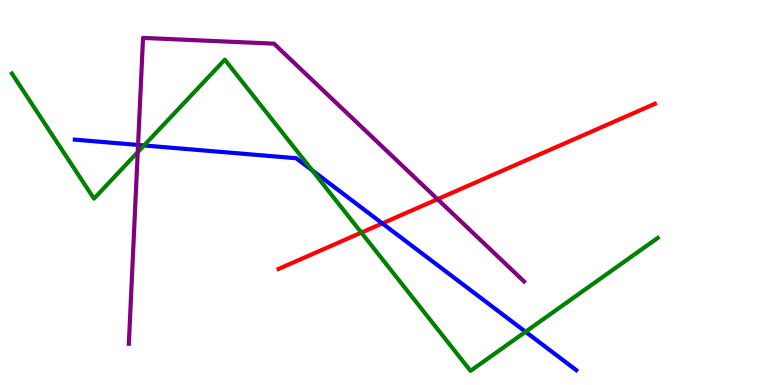[{'lines': ['blue', 'red'], 'intersections': [{'x': 4.93, 'y': 4.2}]}, {'lines': ['green', 'red'], 'intersections': [{'x': 4.66, 'y': 3.96}]}, {'lines': ['purple', 'red'], 'intersections': [{'x': 5.65, 'y': 4.83}]}, {'lines': ['blue', 'green'], 'intersections': [{'x': 1.86, 'y': 6.22}, {'x': 4.03, 'y': 5.58}, {'x': 6.78, 'y': 1.38}]}, {'lines': ['blue', 'purple'], 'intersections': [{'x': 1.78, 'y': 6.24}]}, {'lines': ['green', 'purple'], 'intersections': [{'x': 1.78, 'y': 6.05}]}]